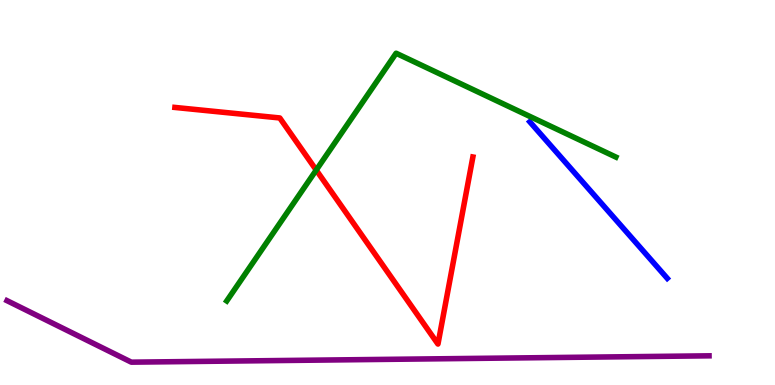[{'lines': ['blue', 'red'], 'intersections': []}, {'lines': ['green', 'red'], 'intersections': [{'x': 4.08, 'y': 5.58}]}, {'lines': ['purple', 'red'], 'intersections': []}, {'lines': ['blue', 'green'], 'intersections': []}, {'lines': ['blue', 'purple'], 'intersections': []}, {'lines': ['green', 'purple'], 'intersections': []}]